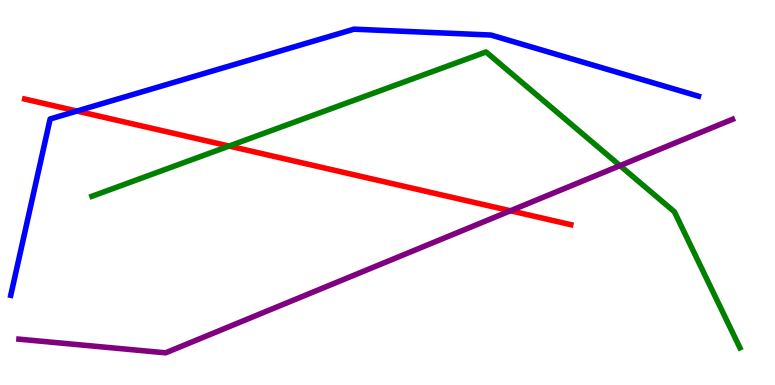[{'lines': ['blue', 'red'], 'intersections': [{'x': 0.993, 'y': 7.12}]}, {'lines': ['green', 'red'], 'intersections': [{'x': 2.96, 'y': 6.21}]}, {'lines': ['purple', 'red'], 'intersections': [{'x': 6.59, 'y': 4.53}]}, {'lines': ['blue', 'green'], 'intersections': []}, {'lines': ['blue', 'purple'], 'intersections': []}, {'lines': ['green', 'purple'], 'intersections': [{'x': 8.0, 'y': 5.7}]}]